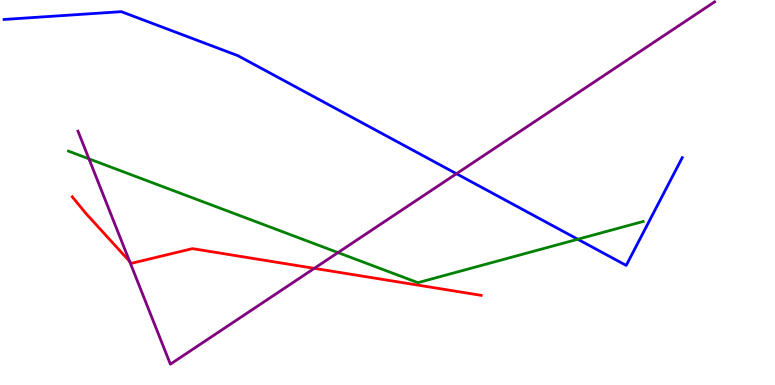[{'lines': ['blue', 'red'], 'intersections': []}, {'lines': ['green', 'red'], 'intersections': []}, {'lines': ['purple', 'red'], 'intersections': [{'x': 1.67, 'y': 3.21}, {'x': 4.06, 'y': 3.03}]}, {'lines': ['blue', 'green'], 'intersections': [{'x': 7.46, 'y': 3.79}]}, {'lines': ['blue', 'purple'], 'intersections': [{'x': 5.89, 'y': 5.49}]}, {'lines': ['green', 'purple'], 'intersections': [{'x': 1.15, 'y': 5.87}, {'x': 4.36, 'y': 3.44}]}]